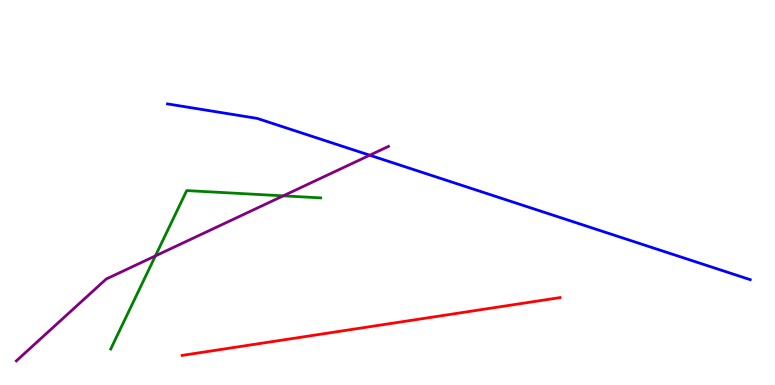[{'lines': ['blue', 'red'], 'intersections': []}, {'lines': ['green', 'red'], 'intersections': []}, {'lines': ['purple', 'red'], 'intersections': []}, {'lines': ['blue', 'green'], 'intersections': []}, {'lines': ['blue', 'purple'], 'intersections': [{'x': 4.77, 'y': 5.97}]}, {'lines': ['green', 'purple'], 'intersections': [{'x': 2.0, 'y': 3.35}, {'x': 3.65, 'y': 4.91}]}]